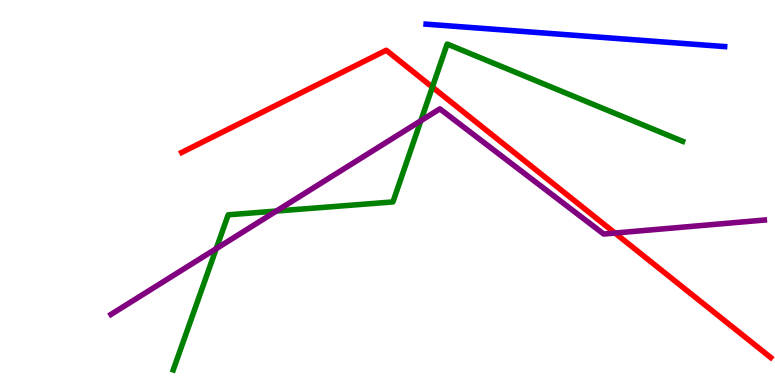[{'lines': ['blue', 'red'], 'intersections': []}, {'lines': ['green', 'red'], 'intersections': [{'x': 5.58, 'y': 7.74}]}, {'lines': ['purple', 'red'], 'intersections': [{'x': 7.94, 'y': 3.95}]}, {'lines': ['blue', 'green'], 'intersections': []}, {'lines': ['blue', 'purple'], 'intersections': []}, {'lines': ['green', 'purple'], 'intersections': [{'x': 2.79, 'y': 3.54}, {'x': 3.57, 'y': 4.52}, {'x': 5.43, 'y': 6.86}]}]